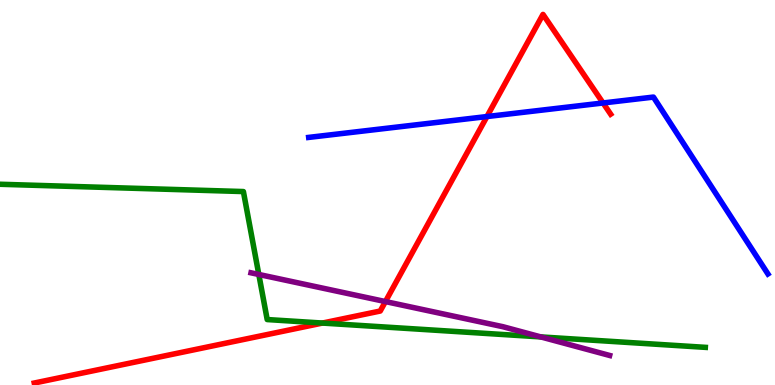[{'lines': ['blue', 'red'], 'intersections': [{'x': 6.28, 'y': 6.97}, {'x': 7.78, 'y': 7.33}]}, {'lines': ['green', 'red'], 'intersections': [{'x': 4.16, 'y': 1.61}]}, {'lines': ['purple', 'red'], 'intersections': [{'x': 4.97, 'y': 2.17}]}, {'lines': ['blue', 'green'], 'intersections': []}, {'lines': ['blue', 'purple'], 'intersections': []}, {'lines': ['green', 'purple'], 'intersections': [{'x': 3.34, 'y': 2.87}, {'x': 6.98, 'y': 1.25}]}]